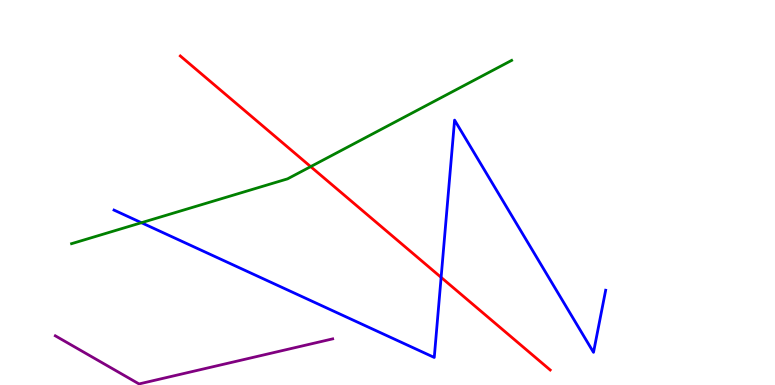[{'lines': ['blue', 'red'], 'intersections': [{'x': 5.69, 'y': 2.8}]}, {'lines': ['green', 'red'], 'intersections': [{'x': 4.01, 'y': 5.67}]}, {'lines': ['purple', 'red'], 'intersections': []}, {'lines': ['blue', 'green'], 'intersections': [{'x': 1.82, 'y': 4.22}]}, {'lines': ['blue', 'purple'], 'intersections': []}, {'lines': ['green', 'purple'], 'intersections': []}]